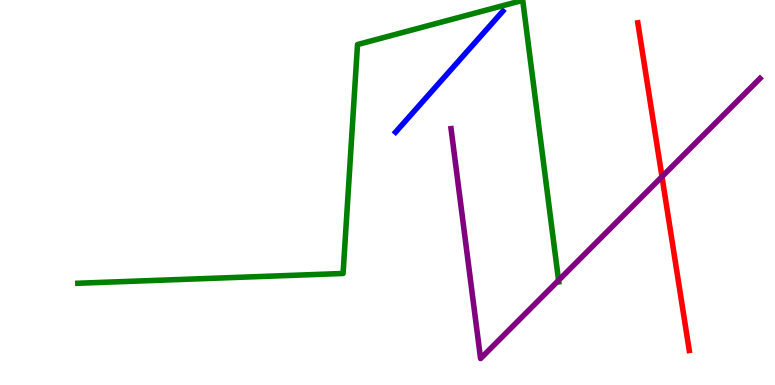[{'lines': ['blue', 'red'], 'intersections': []}, {'lines': ['green', 'red'], 'intersections': []}, {'lines': ['purple', 'red'], 'intersections': [{'x': 8.54, 'y': 5.41}]}, {'lines': ['blue', 'green'], 'intersections': []}, {'lines': ['blue', 'purple'], 'intersections': []}, {'lines': ['green', 'purple'], 'intersections': [{'x': 7.21, 'y': 2.72}]}]